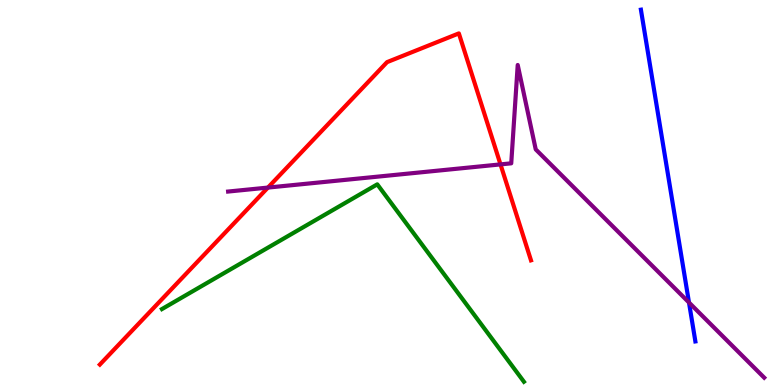[{'lines': ['blue', 'red'], 'intersections': []}, {'lines': ['green', 'red'], 'intersections': []}, {'lines': ['purple', 'red'], 'intersections': [{'x': 3.46, 'y': 5.13}, {'x': 6.46, 'y': 5.73}]}, {'lines': ['blue', 'green'], 'intersections': []}, {'lines': ['blue', 'purple'], 'intersections': [{'x': 8.89, 'y': 2.14}]}, {'lines': ['green', 'purple'], 'intersections': []}]